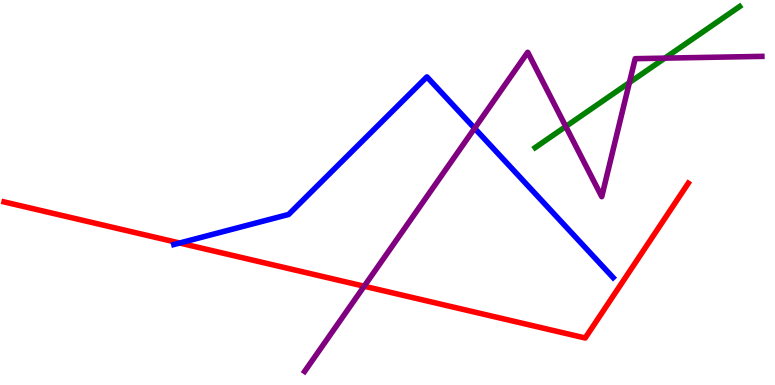[{'lines': ['blue', 'red'], 'intersections': [{'x': 2.32, 'y': 3.69}]}, {'lines': ['green', 'red'], 'intersections': []}, {'lines': ['purple', 'red'], 'intersections': [{'x': 4.7, 'y': 2.57}]}, {'lines': ['blue', 'green'], 'intersections': []}, {'lines': ['blue', 'purple'], 'intersections': [{'x': 6.12, 'y': 6.67}]}, {'lines': ['green', 'purple'], 'intersections': [{'x': 7.3, 'y': 6.71}, {'x': 8.12, 'y': 7.85}, {'x': 8.58, 'y': 8.49}]}]